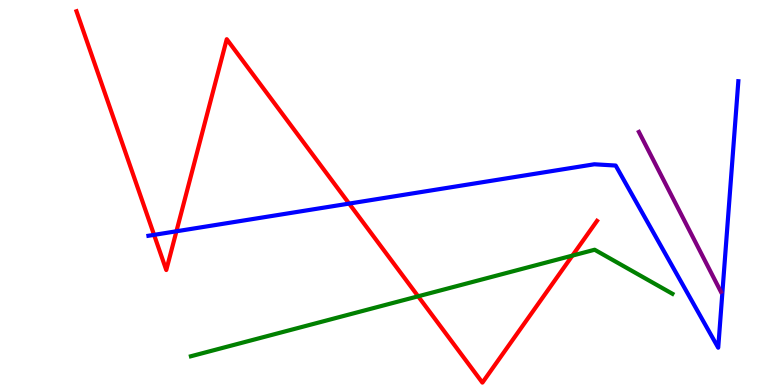[{'lines': ['blue', 'red'], 'intersections': [{'x': 1.99, 'y': 3.9}, {'x': 2.28, 'y': 3.99}, {'x': 4.5, 'y': 4.71}]}, {'lines': ['green', 'red'], 'intersections': [{'x': 5.4, 'y': 2.3}, {'x': 7.39, 'y': 3.36}]}, {'lines': ['purple', 'red'], 'intersections': []}, {'lines': ['blue', 'green'], 'intersections': []}, {'lines': ['blue', 'purple'], 'intersections': []}, {'lines': ['green', 'purple'], 'intersections': []}]